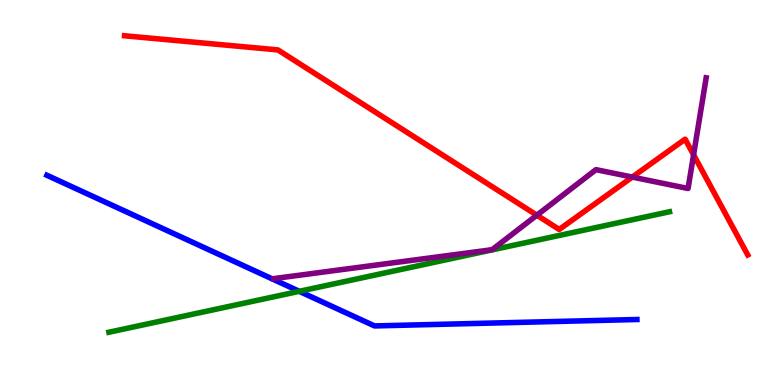[{'lines': ['blue', 'red'], 'intersections': []}, {'lines': ['green', 'red'], 'intersections': []}, {'lines': ['purple', 'red'], 'intersections': [{'x': 6.93, 'y': 4.41}, {'x': 8.16, 'y': 5.4}, {'x': 8.95, 'y': 5.98}]}, {'lines': ['blue', 'green'], 'intersections': [{'x': 3.86, 'y': 2.43}]}, {'lines': ['blue', 'purple'], 'intersections': []}, {'lines': ['green', 'purple'], 'intersections': []}]